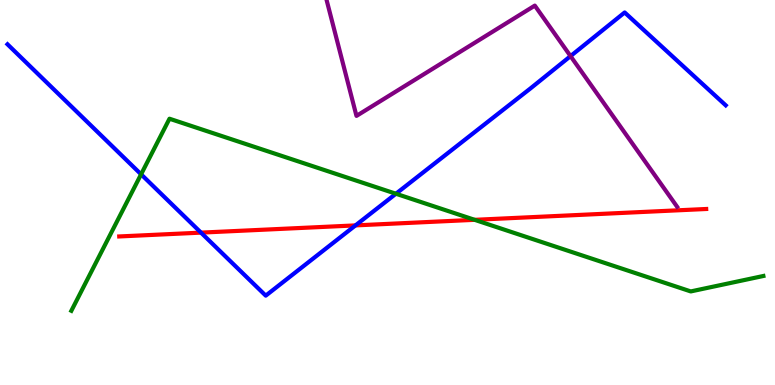[{'lines': ['blue', 'red'], 'intersections': [{'x': 2.59, 'y': 3.96}, {'x': 4.59, 'y': 4.15}]}, {'lines': ['green', 'red'], 'intersections': [{'x': 6.12, 'y': 4.29}]}, {'lines': ['purple', 'red'], 'intersections': []}, {'lines': ['blue', 'green'], 'intersections': [{'x': 1.82, 'y': 5.47}, {'x': 5.11, 'y': 4.97}]}, {'lines': ['blue', 'purple'], 'intersections': [{'x': 7.36, 'y': 8.54}]}, {'lines': ['green', 'purple'], 'intersections': []}]